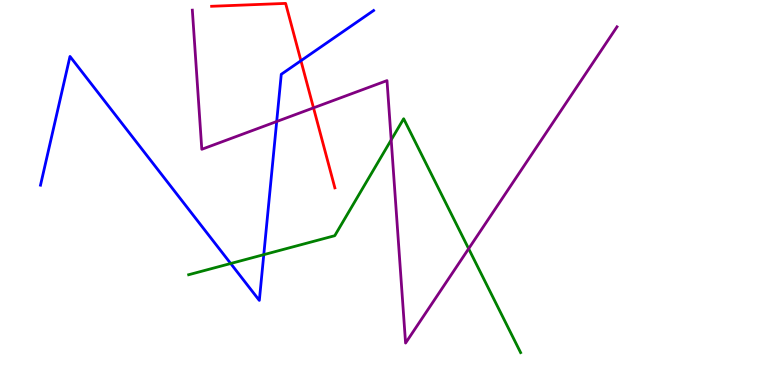[{'lines': ['blue', 'red'], 'intersections': [{'x': 3.88, 'y': 8.42}]}, {'lines': ['green', 'red'], 'intersections': []}, {'lines': ['purple', 'red'], 'intersections': [{'x': 4.05, 'y': 7.2}]}, {'lines': ['blue', 'green'], 'intersections': [{'x': 2.98, 'y': 3.16}, {'x': 3.4, 'y': 3.39}]}, {'lines': ['blue', 'purple'], 'intersections': [{'x': 3.57, 'y': 6.84}]}, {'lines': ['green', 'purple'], 'intersections': [{'x': 5.05, 'y': 6.37}, {'x': 6.05, 'y': 3.54}]}]